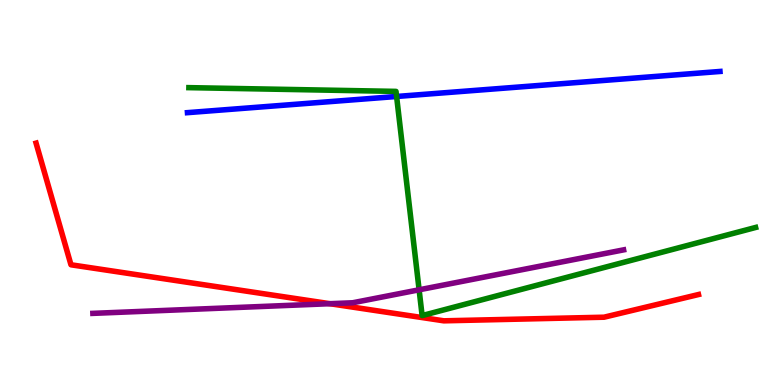[{'lines': ['blue', 'red'], 'intersections': []}, {'lines': ['green', 'red'], 'intersections': []}, {'lines': ['purple', 'red'], 'intersections': [{'x': 4.26, 'y': 2.11}]}, {'lines': ['blue', 'green'], 'intersections': [{'x': 5.12, 'y': 7.49}]}, {'lines': ['blue', 'purple'], 'intersections': []}, {'lines': ['green', 'purple'], 'intersections': [{'x': 5.41, 'y': 2.47}]}]